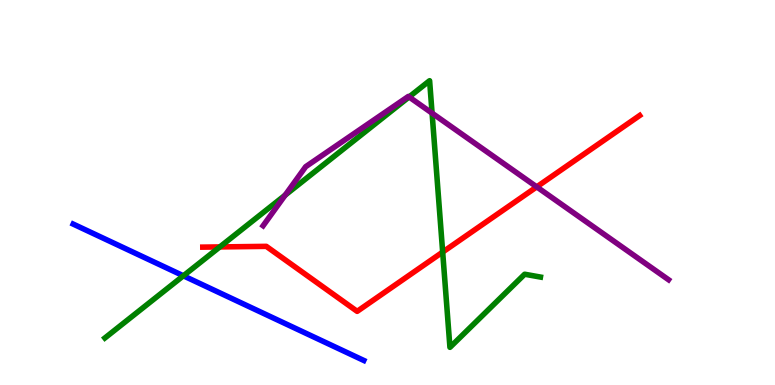[{'lines': ['blue', 'red'], 'intersections': []}, {'lines': ['green', 'red'], 'intersections': [{'x': 2.84, 'y': 3.59}, {'x': 5.71, 'y': 3.45}]}, {'lines': ['purple', 'red'], 'intersections': [{'x': 6.93, 'y': 5.15}]}, {'lines': ['blue', 'green'], 'intersections': [{'x': 2.37, 'y': 2.84}]}, {'lines': ['blue', 'purple'], 'intersections': []}, {'lines': ['green', 'purple'], 'intersections': [{'x': 3.68, 'y': 4.93}, {'x': 5.28, 'y': 7.48}, {'x': 5.58, 'y': 7.06}]}]